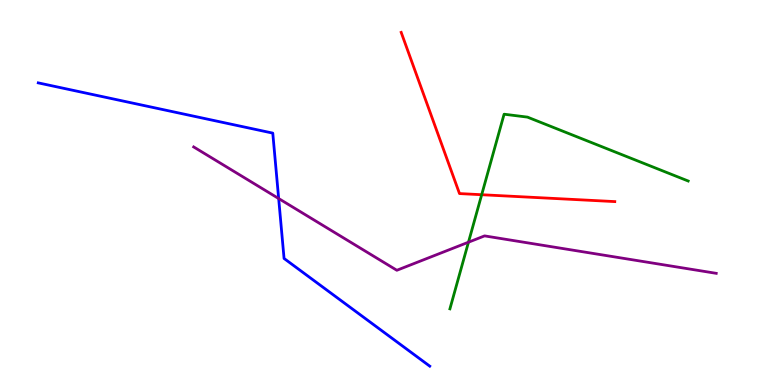[{'lines': ['blue', 'red'], 'intersections': []}, {'lines': ['green', 'red'], 'intersections': [{'x': 6.22, 'y': 4.94}]}, {'lines': ['purple', 'red'], 'intersections': []}, {'lines': ['blue', 'green'], 'intersections': []}, {'lines': ['blue', 'purple'], 'intersections': [{'x': 3.6, 'y': 4.84}]}, {'lines': ['green', 'purple'], 'intersections': [{'x': 6.04, 'y': 3.71}]}]